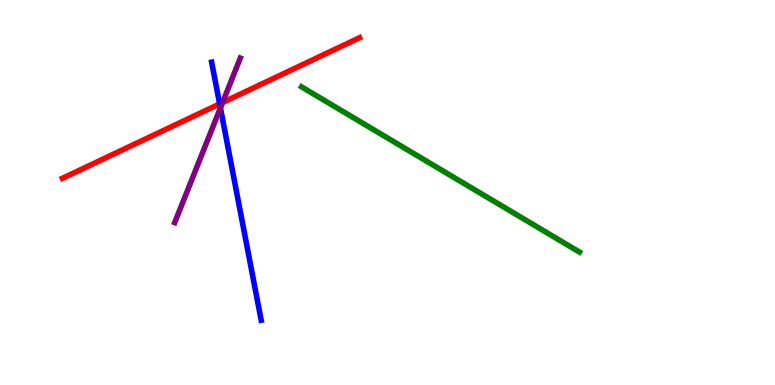[{'lines': ['blue', 'red'], 'intersections': [{'x': 2.83, 'y': 7.3}]}, {'lines': ['green', 'red'], 'intersections': []}, {'lines': ['purple', 'red'], 'intersections': [{'x': 2.87, 'y': 7.34}]}, {'lines': ['blue', 'green'], 'intersections': []}, {'lines': ['blue', 'purple'], 'intersections': [{'x': 2.84, 'y': 7.2}]}, {'lines': ['green', 'purple'], 'intersections': []}]